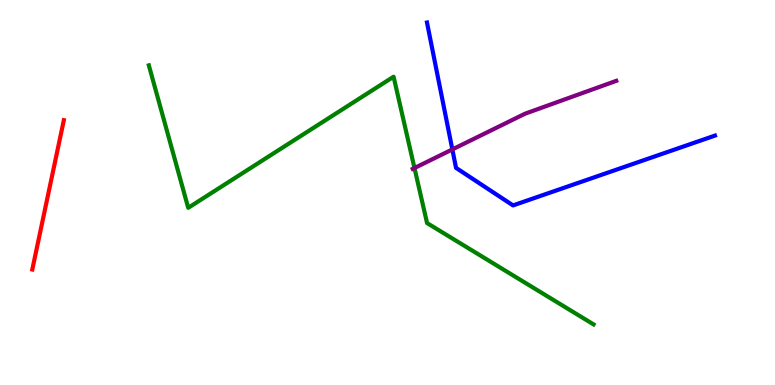[{'lines': ['blue', 'red'], 'intersections': []}, {'lines': ['green', 'red'], 'intersections': []}, {'lines': ['purple', 'red'], 'intersections': []}, {'lines': ['blue', 'green'], 'intersections': []}, {'lines': ['blue', 'purple'], 'intersections': [{'x': 5.84, 'y': 6.12}]}, {'lines': ['green', 'purple'], 'intersections': [{'x': 5.35, 'y': 5.64}]}]